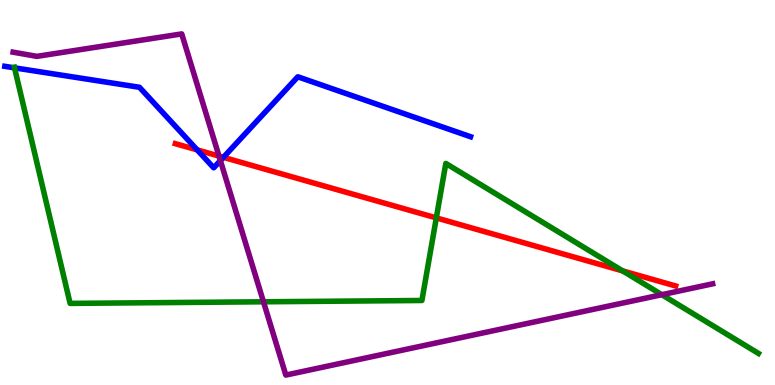[{'lines': ['blue', 'red'], 'intersections': [{'x': 2.54, 'y': 6.11}, {'x': 2.88, 'y': 5.91}]}, {'lines': ['green', 'red'], 'intersections': [{'x': 5.63, 'y': 4.34}, {'x': 8.03, 'y': 2.96}]}, {'lines': ['purple', 'red'], 'intersections': [{'x': 2.83, 'y': 5.95}]}, {'lines': ['blue', 'green'], 'intersections': [{'x': 0.187, 'y': 8.24}]}, {'lines': ['blue', 'purple'], 'intersections': [{'x': 2.84, 'y': 5.83}]}, {'lines': ['green', 'purple'], 'intersections': [{'x': 3.4, 'y': 2.16}, {'x': 8.54, 'y': 2.35}]}]